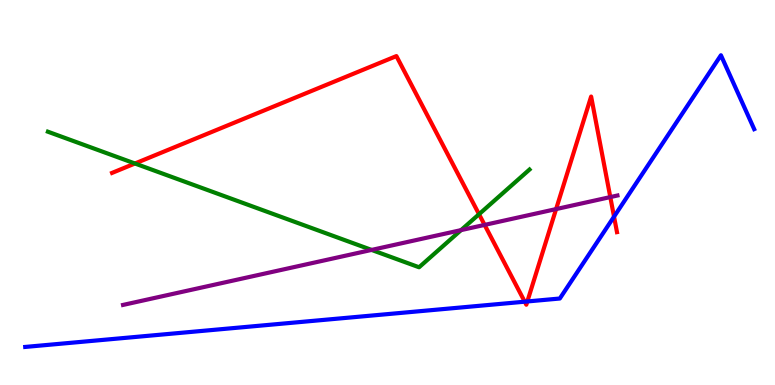[{'lines': ['blue', 'red'], 'intersections': [{'x': 6.77, 'y': 2.16}, {'x': 6.8, 'y': 2.17}, {'x': 7.92, 'y': 4.37}]}, {'lines': ['green', 'red'], 'intersections': [{'x': 1.74, 'y': 5.75}, {'x': 6.18, 'y': 4.44}]}, {'lines': ['purple', 'red'], 'intersections': [{'x': 6.25, 'y': 4.16}, {'x': 7.18, 'y': 4.57}, {'x': 7.87, 'y': 4.88}]}, {'lines': ['blue', 'green'], 'intersections': []}, {'lines': ['blue', 'purple'], 'intersections': []}, {'lines': ['green', 'purple'], 'intersections': [{'x': 4.79, 'y': 3.51}, {'x': 5.95, 'y': 4.02}]}]